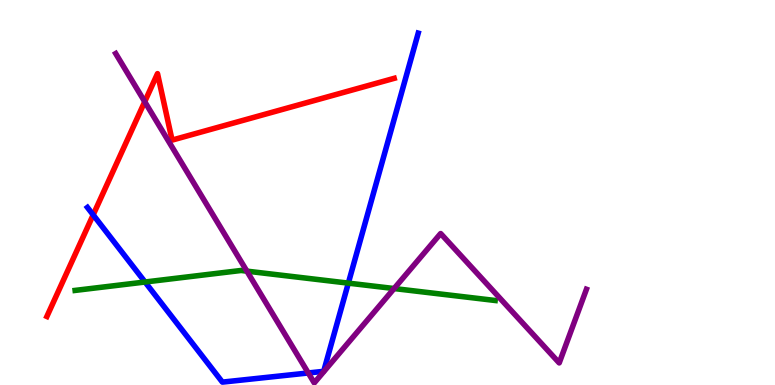[{'lines': ['blue', 'red'], 'intersections': [{'x': 1.2, 'y': 4.42}]}, {'lines': ['green', 'red'], 'intersections': []}, {'lines': ['purple', 'red'], 'intersections': [{'x': 1.87, 'y': 7.36}]}, {'lines': ['blue', 'green'], 'intersections': [{'x': 1.87, 'y': 2.68}, {'x': 4.49, 'y': 2.65}]}, {'lines': ['blue', 'purple'], 'intersections': [{'x': 3.98, 'y': 0.313}]}, {'lines': ['green', 'purple'], 'intersections': [{'x': 3.19, 'y': 2.96}, {'x': 5.09, 'y': 2.51}]}]